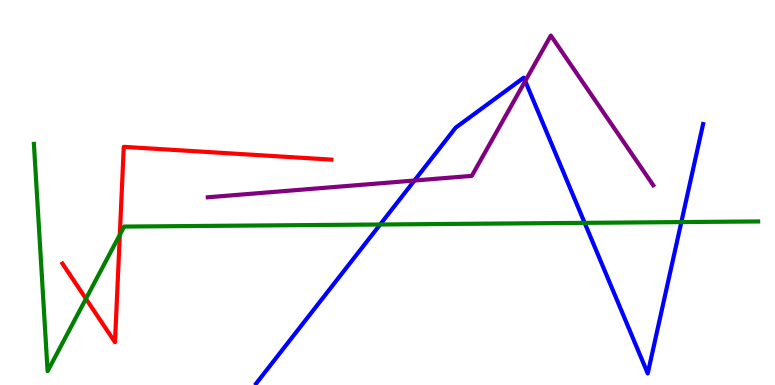[{'lines': ['blue', 'red'], 'intersections': []}, {'lines': ['green', 'red'], 'intersections': [{'x': 1.11, 'y': 2.24}, {'x': 1.55, 'y': 3.9}]}, {'lines': ['purple', 'red'], 'intersections': []}, {'lines': ['blue', 'green'], 'intersections': [{'x': 4.91, 'y': 4.17}, {'x': 7.54, 'y': 4.21}, {'x': 8.79, 'y': 4.23}]}, {'lines': ['blue', 'purple'], 'intersections': [{'x': 5.35, 'y': 5.31}, {'x': 6.78, 'y': 7.9}]}, {'lines': ['green', 'purple'], 'intersections': []}]